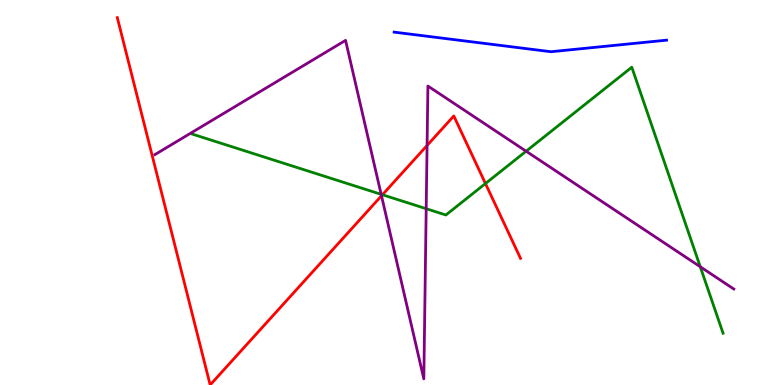[{'lines': ['blue', 'red'], 'intersections': []}, {'lines': ['green', 'red'], 'intersections': [{'x': 4.93, 'y': 4.94}, {'x': 6.26, 'y': 5.23}]}, {'lines': ['purple', 'red'], 'intersections': [{'x': 4.92, 'y': 4.91}, {'x': 5.51, 'y': 6.22}]}, {'lines': ['blue', 'green'], 'intersections': []}, {'lines': ['blue', 'purple'], 'intersections': []}, {'lines': ['green', 'purple'], 'intersections': [{'x': 4.92, 'y': 4.95}, {'x': 5.5, 'y': 4.58}, {'x': 6.79, 'y': 6.07}, {'x': 9.04, 'y': 3.07}]}]